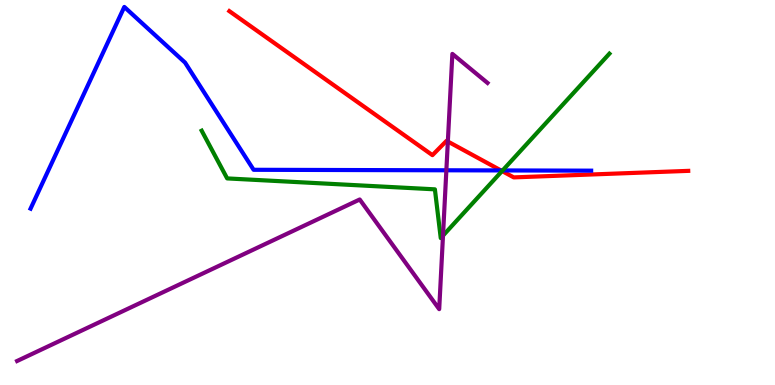[{'lines': ['blue', 'red'], 'intersections': [{'x': 6.46, 'y': 5.57}]}, {'lines': ['green', 'red'], 'intersections': [{'x': 6.48, 'y': 5.56}]}, {'lines': ['purple', 'red'], 'intersections': [{'x': 5.78, 'y': 6.32}]}, {'lines': ['blue', 'green'], 'intersections': [{'x': 6.49, 'y': 5.57}]}, {'lines': ['blue', 'purple'], 'intersections': [{'x': 5.76, 'y': 5.58}]}, {'lines': ['green', 'purple'], 'intersections': [{'x': 5.72, 'y': 3.88}]}]